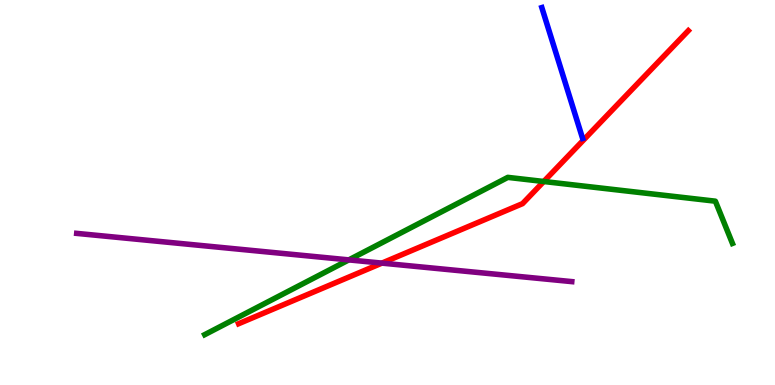[{'lines': ['blue', 'red'], 'intersections': []}, {'lines': ['green', 'red'], 'intersections': [{'x': 7.02, 'y': 5.29}]}, {'lines': ['purple', 'red'], 'intersections': [{'x': 4.93, 'y': 3.17}]}, {'lines': ['blue', 'green'], 'intersections': []}, {'lines': ['blue', 'purple'], 'intersections': []}, {'lines': ['green', 'purple'], 'intersections': [{'x': 4.5, 'y': 3.25}]}]